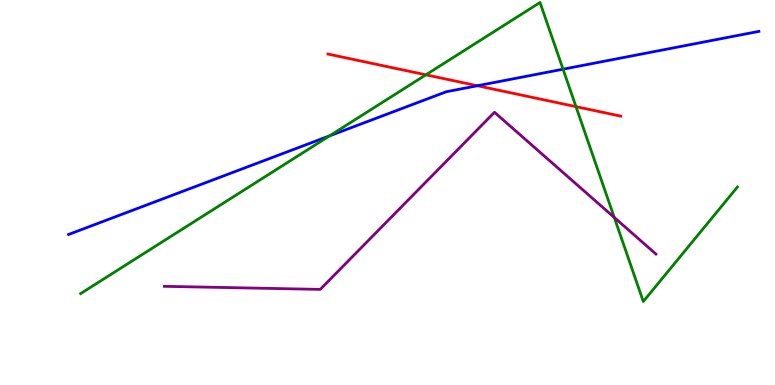[{'lines': ['blue', 'red'], 'intersections': [{'x': 6.16, 'y': 7.77}]}, {'lines': ['green', 'red'], 'intersections': [{'x': 5.5, 'y': 8.06}, {'x': 7.43, 'y': 7.23}]}, {'lines': ['purple', 'red'], 'intersections': []}, {'lines': ['blue', 'green'], 'intersections': [{'x': 4.25, 'y': 6.47}, {'x': 7.27, 'y': 8.2}]}, {'lines': ['blue', 'purple'], 'intersections': []}, {'lines': ['green', 'purple'], 'intersections': [{'x': 7.93, 'y': 4.35}]}]